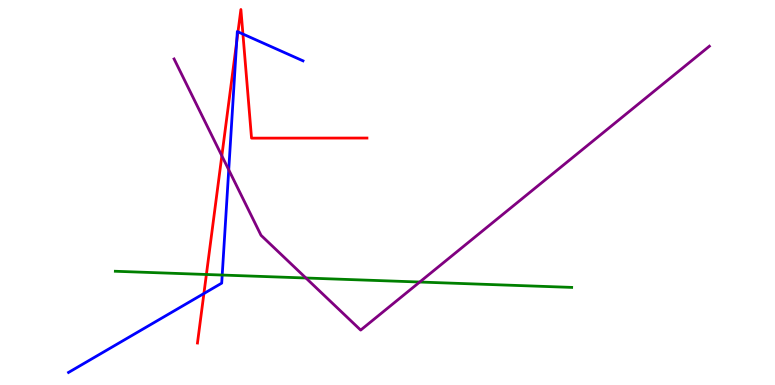[{'lines': ['blue', 'red'], 'intersections': [{'x': 2.63, 'y': 2.38}, {'x': 3.05, 'y': 8.91}, {'x': 3.07, 'y': 9.17}, {'x': 3.13, 'y': 9.12}]}, {'lines': ['green', 'red'], 'intersections': [{'x': 2.66, 'y': 2.87}]}, {'lines': ['purple', 'red'], 'intersections': [{'x': 2.86, 'y': 5.95}]}, {'lines': ['blue', 'green'], 'intersections': [{'x': 2.87, 'y': 2.86}]}, {'lines': ['blue', 'purple'], 'intersections': [{'x': 2.95, 'y': 5.59}]}, {'lines': ['green', 'purple'], 'intersections': [{'x': 3.95, 'y': 2.78}, {'x': 5.42, 'y': 2.67}]}]